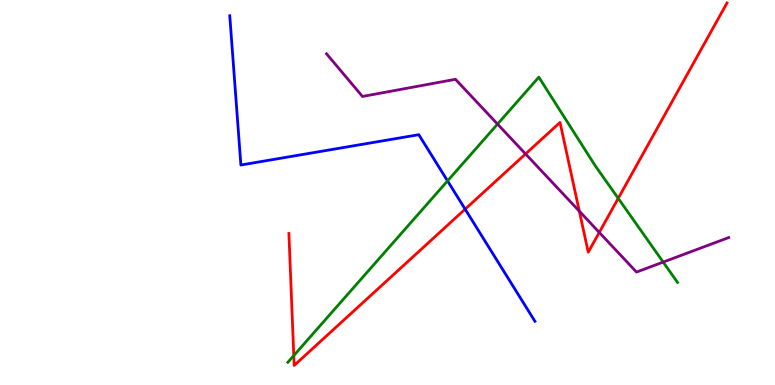[{'lines': ['blue', 'red'], 'intersections': [{'x': 6.0, 'y': 4.57}]}, {'lines': ['green', 'red'], 'intersections': [{'x': 3.79, 'y': 0.764}, {'x': 7.98, 'y': 4.85}]}, {'lines': ['purple', 'red'], 'intersections': [{'x': 6.78, 'y': 6.0}, {'x': 7.48, 'y': 4.51}, {'x': 7.73, 'y': 3.96}]}, {'lines': ['blue', 'green'], 'intersections': [{'x': 5.77, 'y': 5.3}]}, {'lines': ['blue', 'purple'], 'intersections': []}, {'lines': ['green', 'purple'], 'intersections': [{'x': 6.42, 'y': 6.78}, {'x': 8.56, 'y': 3.19}]}]